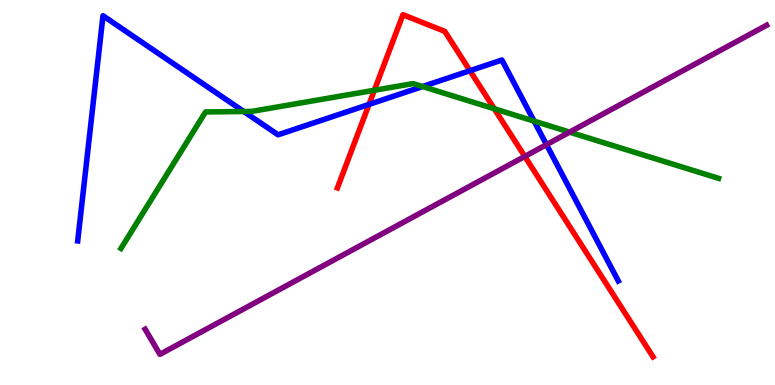[{'lines': ['blue', 'red'], 'intersections': [{'x': 4.76, 'y': 7.29}, {'x': 6.06, 'y': 8.16}]}, {'lines': ['green', 'red'], 'intersections': [{'x': 4.83, 'y': 7.66}, {'x': 6.38, 'y': 7.17}]}, {'lines': ['purple', 'red'], 'intersections': [{'x': 6.77, 'y': 5.94}]}, {'lines': ['blue', 'green'], 'intersections': [{'x': 3.15, 'y': 7.1}, {'x': 5.45, 'y': 7.75}, {'x': 6.89, 'y': 6.85}]}, {'lines': ['blue', 'purple'], 'intersections': [{'x': 7.05, 'y': 6.24}]}, {'lines': ['green', 'purple'], 'intersections': [{'x': 7.35, 'y': 6.57}]}]